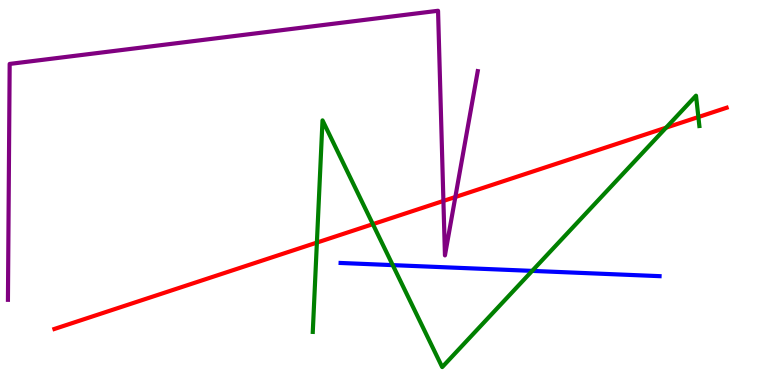[{'lines': ['blue', 'red'], 'intersections': []}, {'lines': ['green', 'red'], 'intersections': [{'x': 4.09, 'y': 3.7}, {'x': 4.81, 'y': 4.18}, {'x': 8.59, 'y': 6.68}, {'x': 9.01, 'y': 6.96}]}, {'lines': ['purple', 'red'], 'intersections': [{'x': 5.72, 'y': 4.78}, {'x': 5.88, 'y': 4.88}]}, {'lines': ['blue', 'green'], 'intersections': [{'x': 5.07, 'y': 3.11}, {'x': 6.87, 'y': 2.96}]}, {'lines': ['blue', 'purple'], 'intersections': []}, {'lines': ['green', 'purple'], 'intersections': []}]